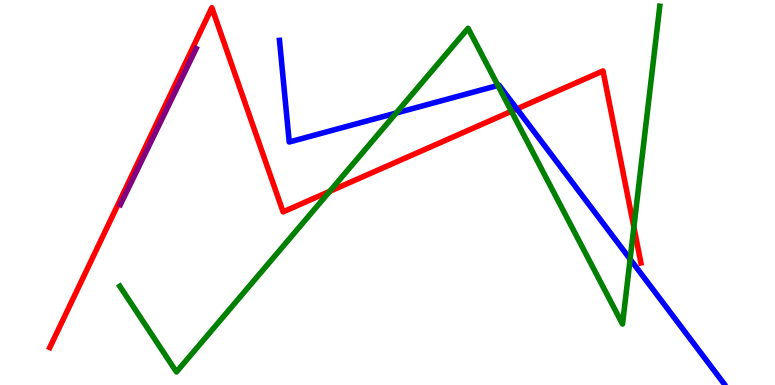[{'lines': ['blue', 'red'], 'intersections': [{'x': 6.67, 'y': 7.17}]}, {'lines': ['green', 'red'], 'intersections': [{'x': 4.25, 'y': 5.03}, {'x': 6.6, 'y': 7.11}, {'x': 8.18, 'y': 4.1}]}, {'lines': ['purple', 'red'], 'intersections': []}, {'lines': ['blue', 'green'], 'intersections': [{'x': 5.11, 'y': 7.06}, {'x': 6.42, 'y': 7.78}, {'x': 8.13, 'y': 3.27}]}, {'lines': ['blue', 'purple'], 'intersections': []}, {'lines': ['green', 'purple'], 'intersections': []}]